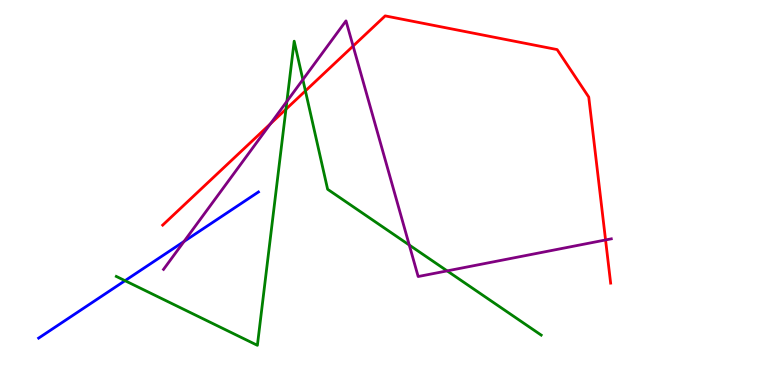[{'lines': ['blue', 'red'], 'intersections': []}, {'lines': ['green', 'red'], 'intersections': [{'x': 3.69, 'y': 7.16}, {'x': 3.94, 'y': 7.64}]}, {'lines': ['purple', 'red'], 'intersections': [{'x': 3.49, 'y': 6.78}, {'x': 4.56, 'y': 8.8}, {'x': 7.81, 'y': 3.77}]}, {'lines': ['blue', 'green'], 'intersections': [{'x': 1.61, 'y': 2.71}]}, {'lines': ['blue', 'purple'], 'intersections': [{'x': 2.37, 'y': 3.73}]}, {'lines': ['green', 'purple'], 'intersections': [{'x': 3.7, 'y': 7.37}, {'x': 3.91, 'y': 7.93}, {'x': 5.28, 'y': 3.64}, {'x': 5.77, 'y': 2.96}]}]